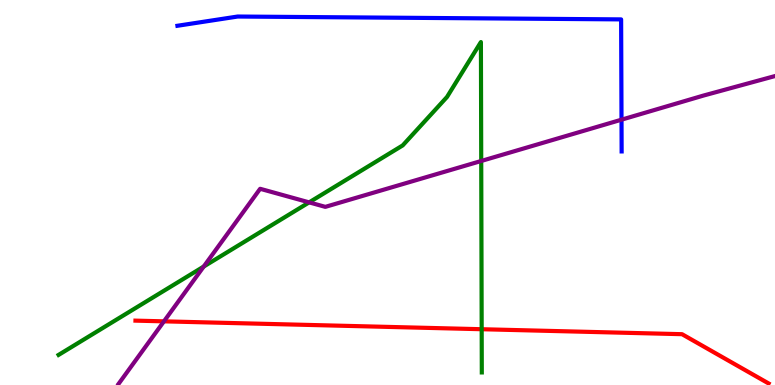[{'lines': ['blue', 'red'], 'intersections': []}, {'lines': ['green', 'red'], 'intersections': [{'x': 6.22, 'y': 1.45}]}, {'lines': ['purple', 'red'], 'intersections': [{'x': 2.12, 'y': 1.65}]}, {'lines': ['blue', 'green'], 'intersections': []}, {'lines': ['blue', 'purple'], 'intersections': [{'x': 8.02, 'y': 6.89}]}, {'lines': ['green', 'purple'], 'intersections': [{'x': 2.63, 'y': 3.08}, {'x': 3.99, 'y': 4.74}, {'x': 6.21, 'y': 5.82}]}]